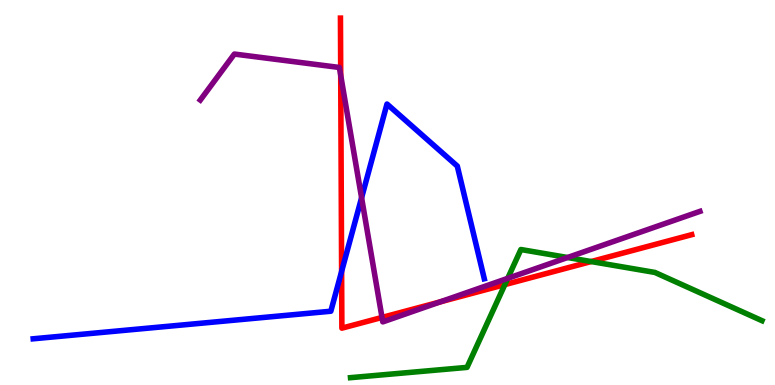[{'lines': ['blue', 'red'], 'intersections': [{'x': 4.41, 'y': 2.95}]}, {'lines': ['green', 'red'], 'intersections': [{'x': 6.51, 'y': 2.61}, {'x': 7.63, 'y': 3.21}]}, {'lines': ['purple', 'red'], 'intersections': [{'x': 4.4, 'y': 8.04}, {'x': 4.93, 'y': 1.75}, {'x': 5.68, 'y': 2.16}]}, {'lines': ['blue', 'green'], 'intersections': []}, {'lines': ['blue', 'purple'], 'intersections': [{'x': 4.67, 'y': 4.86}]}, {'lines': ['green', 'purple'], 'intersections': [{'x': 6.55, 'y': 2.77}, {'x': 7.32, 'y': 3.31}]}]